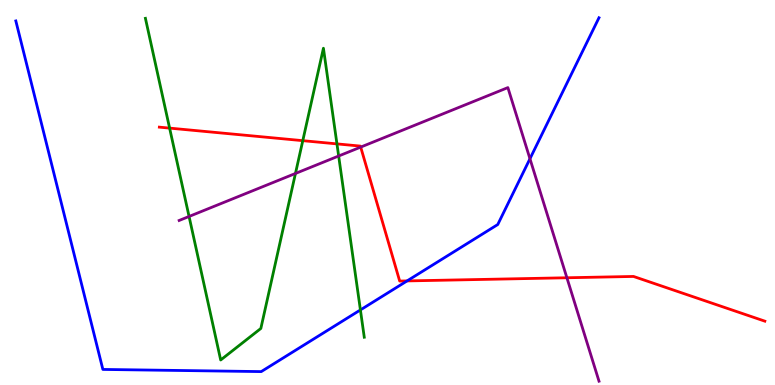[{'lines': ['blue', 'red'], 'intersections': [{'x': 5.25, 'y': 2.7}]}, {'lines': ['green', 'red'], 'intersections': [{'x': 2.19, 'y': 6.67}, {'x': 3.91, 'y': 6.35}, {'x': 4.35, 'y': 6.26}]}, {'lines': ['purple', 'red'], 'intersections': [{'x': 4.65, 'y': 6.18}, {'x': 7.31, 'y': 2.79}]}, {'lines': ['blue', 'green'], 'intersections': [{'x': 4.65, 'y': 1.95}]}, {'lines': ['blue', 'purple'], 'intersections': [{'x': 6.84, 'y': 5.88}]}, {'lines': ['green', 'purple'], 'intersections': [{'x': 2.44, 'y': 4.38}, {'x': 3.81, 'y': 5.49}, {'x': 4.37, 'y': 5.95}]}]